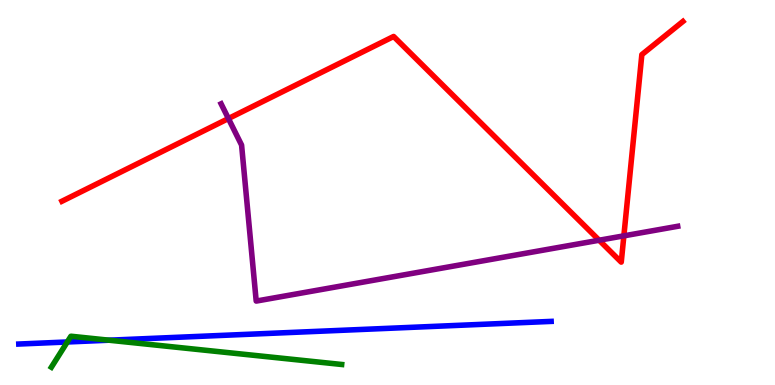[{'lines': ['blue', 'red'], 'intersections': []}, {'lines': ['green', 'red'], 'intersections': []}, {'lines': ['purple', 'red'], 'intersections': [{'x': 2.95, 'y': 6.92}, {'x': 7.73, 'y': 3.76}, {'x': 8.05, 'y': 3.87}]}, {'lines': ['blue', 'green'], 'intersections': [{'x': 0.868, 'y': 1.12}, {'x': 1.41, 'y': 1.16}]}, {'lines': ['blue', 'purple'], 'intersections': []}, {'lines': ['green', 'purple'], 'intersections': []}]